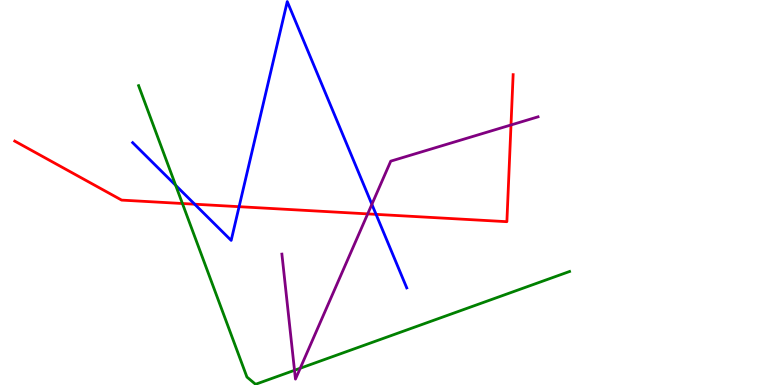[{'lines': ['blue', 'red'], 'intersections': [{'x': 2.51, 'y': 4.7}, {'x': 3.09, 'y': 4.63}, {'x': 4.85, 'y': 4.43}]}, {'lines': ['green', 'red'], 'intersections': [{'x': 2.35, 'y': 4.71}]}, {'lines': ['purple', 'red'], 'intersections': [{'x': 4.74, 'y': 4.44}, {'x': 6.59, 'y': 6.75}]}, {'lines': ['blue', 'green'], 'intersections': [{'x': 2.27, 'y': 5.19}]}, {'lines': ['blue', 'purple'], 'intersections': [{'x': 4.8, 'y': 4.69}]}, {'lines': ['green', 'purple'], 'intersections': [{'x': 3.8, 'y': 0.382}, {'x': 3.87, 'y': 0.435}]}]